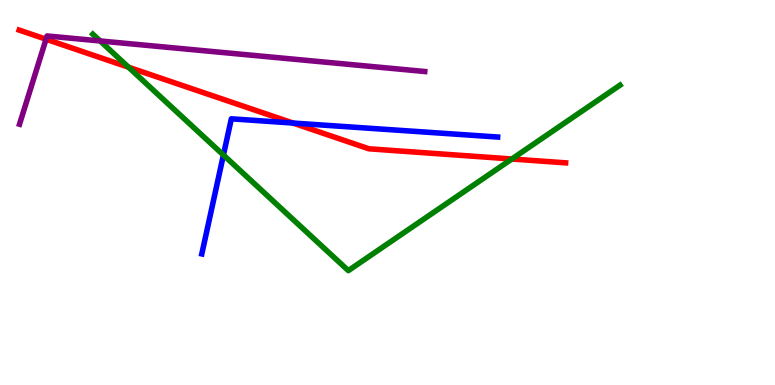[{'lines': ['blue', 'red'], 'intersections': [{'x': 3.78, 'y': 6.8}]}, {'lines': ['green', 'red'], 'intersections': [{'x': 1.66, 'y': 8.25}, {'x': 6.6, 'y': 5.87}]}, {'lines': ['purple', 'red'], 'intersections': [{'x': 0.594, 'y': 8.98}]}, {'lines': ['blue', 'green'], 'intersections': [{'x': 2.88, 'y': 5.97}]}, {'lines': ['blue', 'purple'], 'intersections': []}, {'lines': ['green', 'purple'], 'intersections': [{'x': 1.29, 'y': 8.94}]}]